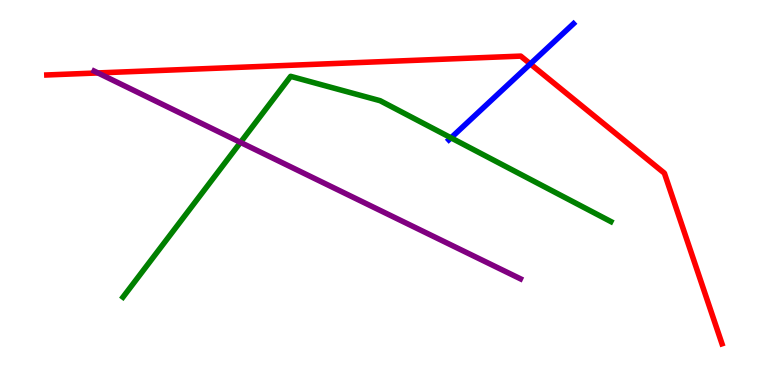[{'lines': ['blue', 'red'], 'intersections': [{'x': 6.84, 'y': 8.34}]}, {'lines': ['green', 'red'], 'intersections': []}, {'lines': ['purple', 'red'], 'intersections': [{'x': 1.26, 'y': 8.11}]}, {'lines': ['blue', 'green'], 'intersections': [{'x': 5.82, 'y': 6.42}]}, {'lines': ['blue', 'purple'], 'intersections': []}, {'lines': ['green', 'purple'], 'intersections': [{'x': 3.1, 'y': 6.3}]}]